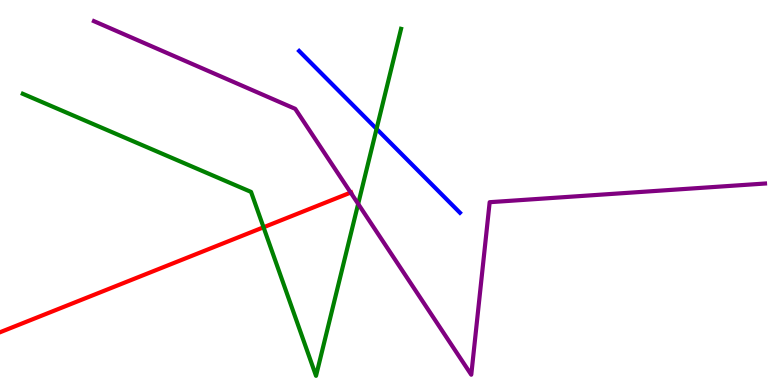[{'lines': ['blue', 'red'], 'intersections': []}, {'lines': ['green', 'red'], 'intersections': [{'x': 3.4, 'y': 4.1}]}, {'lines': ['purple', 'red'], 'intersections': [{'x': 4.52, 'y': 5.0}]}, {'lines': ['blue', 'green'], 'intersections': [{'x': 4.86, 'y': 6.65}]}, {'lines': ['blue', 'purple'], 'intersections': []}, {'lines': ['green', 'purple'], 'intersections': [{'x': 4.62, 'y': 4.7}]}]